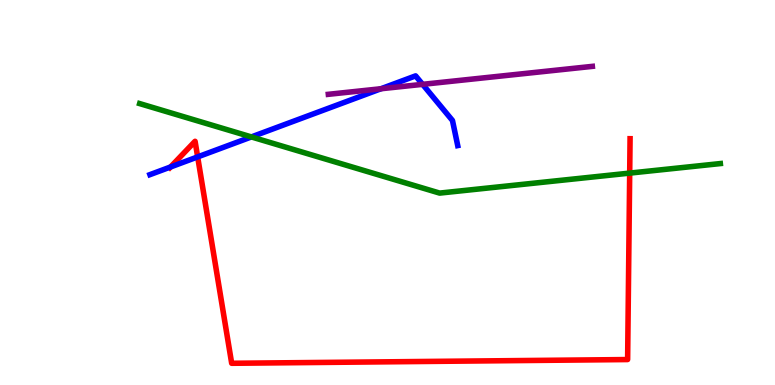[{'lines': ['blue', 'red'], 'intersections': [{'x': 2.2, 'y': 5.66}, {'x': 2.55, 'y': 5.92}]}, {'lines': ['green', 'red'], 'intersections': [{'x': 8.13, 'y': 5.5}]}, {'lines': ['purple', 'red'], 'intersections': []}, {'lines': ['blue', 'green'], 'intersections': [{'x': 3.24, 'y': 6.44}]}, {'lines': ['blue', 'purple'], 'intersections': [{'x': 4.92, 'y': 7.69}, {'x': 5.45, 'y': 7.81}]}, {'lines': ['green', 'purple'], 'intersections': []}]